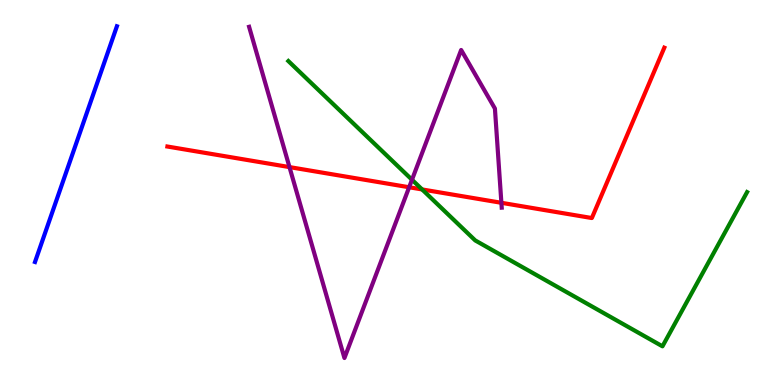[{'lines': ['blue', 'red'], 'intersections': []}, {'lines': ['green', 'red'], 'intersections': [{'x': 5.45, 'y': 5.08}]}, {'lines': ['purple', 'red'], 'intersections': [{'x': 3.74, 'y': 5.66}, {'x': 5.28, 'y': 5.14}, {'x': 6.47, 'y': 4.73}]}, {'lines': ['blue', 'green'], 'intersections': []}, {'lines': ['blue', 'purple'], 'intersections': []}, {'lines': ['green', 'purple'], 'intersections': [{'x': 5.32, 'y': 5.33}]}]